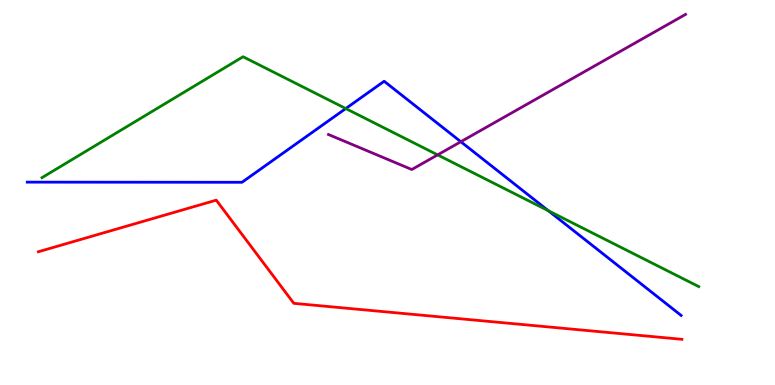[{'lines': ['blue', 'red'], 'intersections': []}, {'lines': ['green', 'red'], 'intersections': []}, {'lines': ['purple', 'red'], 'intersections': []}, {'lines': ['blue', 'green'], 'intersections': [{'x': 4.46, 'y': 7.18}, {'x': 7.08, 'y': 4.53}]}, {'lines': ['blue', 'purple'], 'intersections': [{'x': 5.95, 'y': 6.32}]}, {'lines': ['green', 'purple'], 'intersections': [{'x': 5.65, 'y': 5.98}]}]